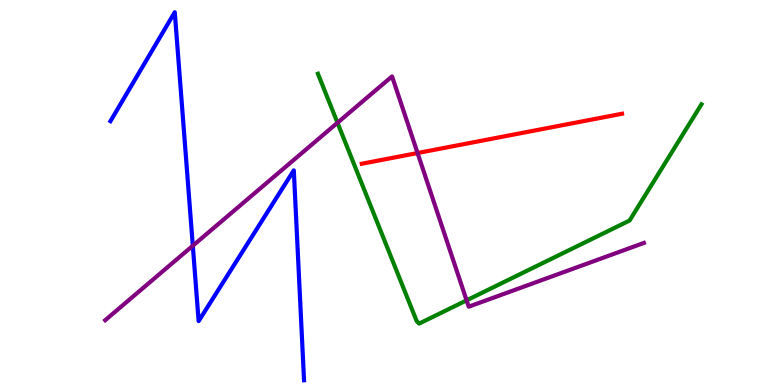[{'lines': ['blue', 'red'], 'intersections': []}, {'lines': ['green', 'red'], 'intersections': []}, {'lines': ['purple', 'red'], 'intersections': [{'x': 5.39, 'y': 6.03}]}, {'lines': ['blue', 'green'], 'intersections': []}, {'lines': ['blue', 'purple'], 'intersections': [{'x': 2.49, 'y': 3.62}]}, {'lines': ['green', 'purple'], 'intersections': [{'x': 4.35, 'y': 6.81}, {'x': 6.02, 'y': 2.2}]}]